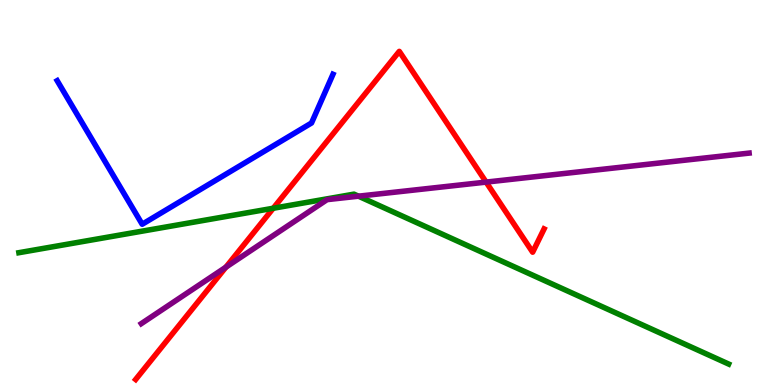[{'lines': ['blue', 'red'], 'intersections': []}, {'lines': ['green', 'red'], 'intersections': [{'x': 3.53, 'y': 4.59}]}, {'lines': ['purple', 'red'], 'intersections': [{'x': 2.92, 'y': 3.06}, {'x': 6.27, 'y': 5.27}]}, {'lines': ['blue', 'green'], 'intersections': []}, {'lines': ['blue', 'purple'], 'intersections': []}, {'lines': ['green', 'purple'], 'intersections': [{'x': 4.63, 'y': 4.9}]}]